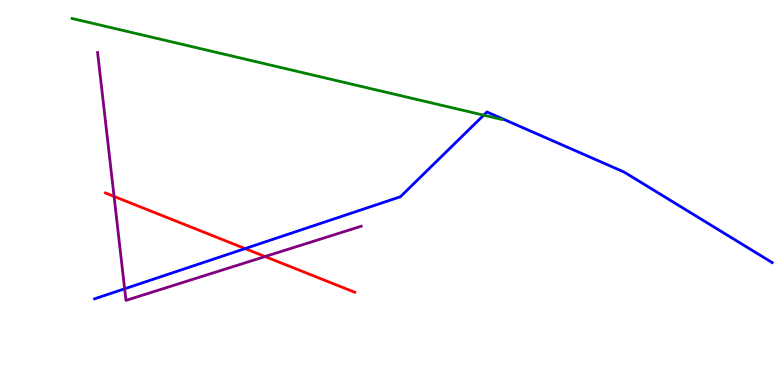[{'lines': ['blue', 'red'], 'intersections': [{'x': 3.16, 'y': 3.54}]}, {'lines': ['green', 'red'], 'intersections': []}, {'lines': ['purple', 'red'], 'intersections': [{'x': 1.47, 'y': 4.9}, {'x': 3.42, 'y': 3.34}]}, {'lines': ['blue', 'green'], 'intersections': [{'x': 6.24, 'y': 7.01}]}, {'lines': ['blue', 'purple'], 'intersections': [{'x': 1.61, 'y': 2.5}]}, {'lines': ['green', 'purple'], 'intersections': []}]